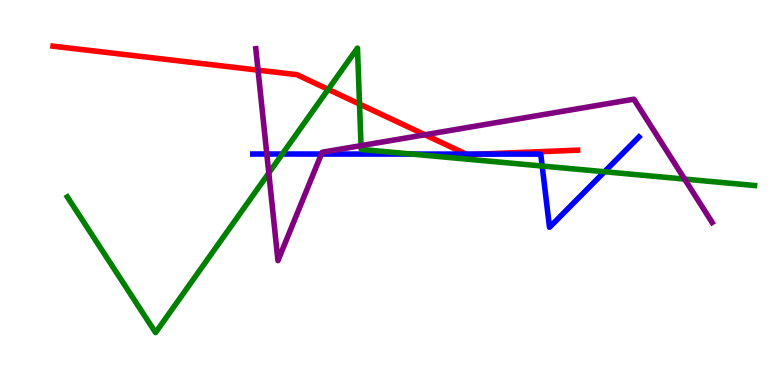[{'lines': ['blue', 'red'], 'intersections': [{'x': 6.01, 'y': 6.0}, {'x': 6.19, 'y': 6.0}]}, {'lines': ['green', 'red'], 'intersections': [{'x': 4.23, 'y': 7.68}, {'x': 4.64, 'y': 7.3}]}, {'lines': ['purple', 'red'], 'intersections': [{'x': 3.33, 'y': 8.18}, {'x': 5.48, 'y': 6.5}]}, {'lines': ['blue', 'green'], 'intersections': [{'x': 3.64, 'y': 6.0}, {'x': 5.31, 'y': 6.0}, {'x': 7.0, 'y': 5.69}, {'x': 7.8, 'y': 5.54}]}, {'lines': ['blue', 'purple'], 'intersections': [{'x': 3.44, 'y': 6.0}, {'x': 4.15, 'y': 6.0}]}, {'lines': ['green', 'purple'], 'intersections': [{'x': 3.47, 'y': 5.51}, {'x': 4.66, 'y': 6.22}, {'x': 8.83, 'y': 5.35}]}]